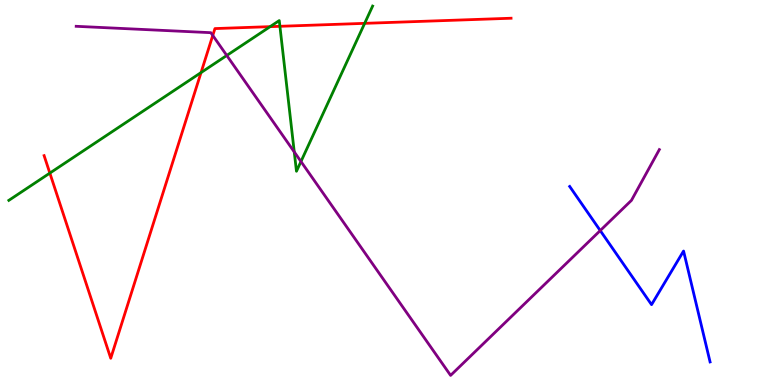[{'lines': ['blue', 'red'], 'intersections': []}, {'lines': ['green', 'red'], 'intersections': [{'x': 0.643, 'y': 5.5}, {'x': 2.59, 'y': 8.11}, {'x': 3.49, 'y': 9.31}, {'x': 3.61, 'y': 9.32}, {'x': 4.71, 'y': 9.39}]}, {'lines': ['purple', 'red'], 'intersections': [{'x': 2.75, 'y': 9.08}]}, {'lines': ['blue', 'green'], 'intersections': []}, {'lines': ['blue', 'purple'], 'intersections': [{'x': 7.75, 'y': 4.01}]}, {'lines': ['green', 'purple'], 'intersections': [{'x': 2.93, 'y': 8.56}, {'x': 3.8, 'y': 6.05}, {'x': 3.88, 'y': 5.8}]}]